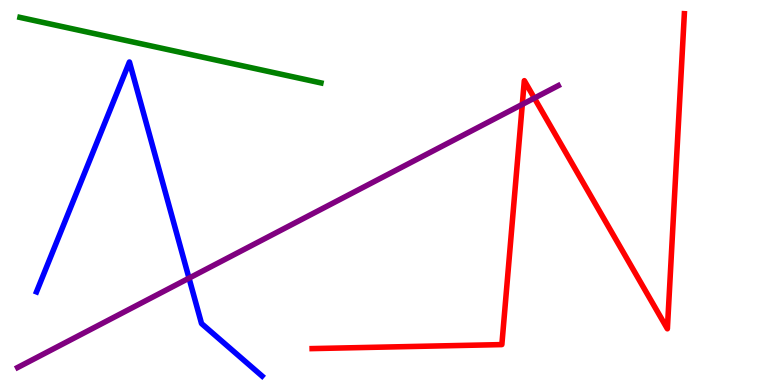[{'lines': ['blue', 'red'], 'intersections': []}, {'lines': ['green', 'red'], 'intersections': []}, {'lines': ['purple', 'red'], 'intersections': [{'x': 6.74, 'y': 7.29}, {'x': 6.9, 'y': 7.45}]}, {'lines': ['blue', 'green'], 'intersections': []}, {'lines': ['blue', 'purple'], 'intersections': [{'x': 2.44, 'y': 2.78}]}, {'lines': ['green', 'purple'], 'intersections': []}]